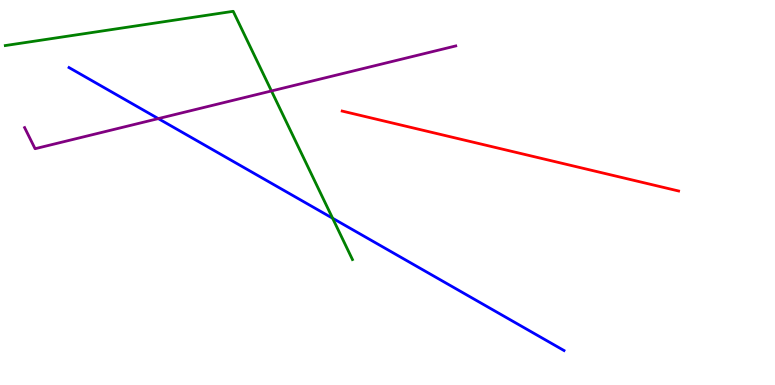[{'lines': ['blue', 'red'], 'intersections': []}, {'lines': ['green', 'red'], 'intersections': []}, {'lines': ['purple', 'red'], 'intersections': []}, {'lines': ['blue', 'green'], 'intersections': [{'x': 4.29, 'y': 4.33}]}, {'lines': ['blue', 'purple'], 'intersections': [{'x': 2.04, 'y': 6.92}]}, {'lines': ['green', 'purple'], 'intersections': [{'x': 3.5, 'y': 7.64}]}]